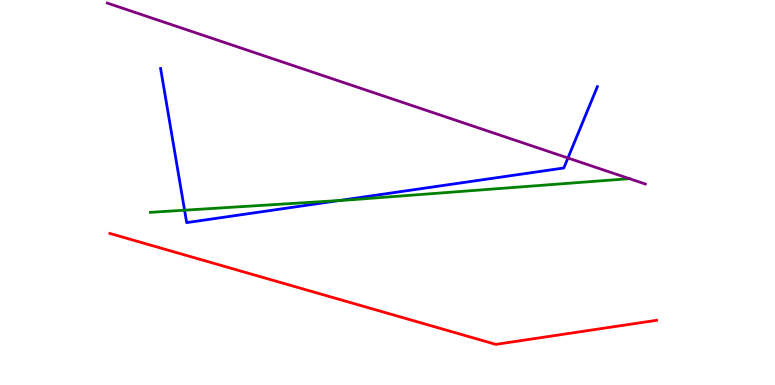[{'lines': ['blue', 'red'], 'intersections': []}, {'lines': ['green', 'red'], 'intersections': []}, {'lines': ['purple', 'red'], 'intersections': []}, {'lines': ['blue', 'green'], 'intersections': [{'x': 2.38, 'y': 4.54}, {'x': 4.38, 'y': 4.79}]}, {'lines': ['blue', 'purple'], 'intersections': [{'x': 7.33, 'y': 5.9}]}, {'lines': ['green', 'purple'], 'intersections': [{'x': 8.12, 'y': 5.36}]}]